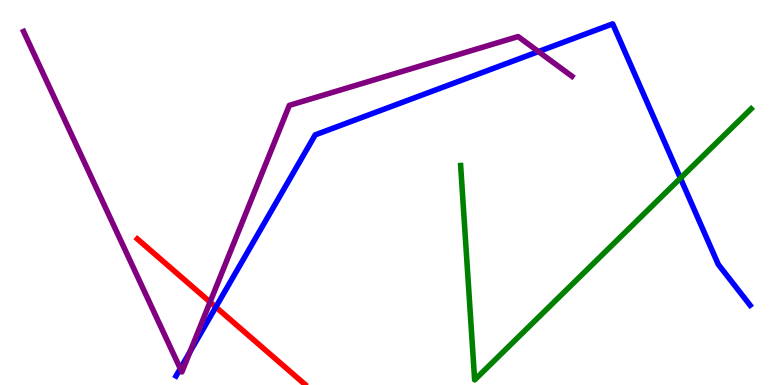[{'lines': ['blue', 'red'], 'intersections': [{'x': 2.78, 'y': 2.02}]}, {'lines': ['green', 'red'], 'intersections': []}, {'lines': ['purple', 'red'], 'intersections': [{'x': 2.71, 'y': 2.15}]}, {'lines': ['blue', 'green'], 'intersections': [{'x': 8.78, 'y': 5.37}]}, {'lines': ['blue', 'purple'], 'intersections': [{'x': 2.33, 'y': 0.425}, {'x': 2.45, 'y': 0.864}, {'x': 6.95, 'y': 8.66}]}, {'lines': ['green', 'purple'], 'intersections': []}]